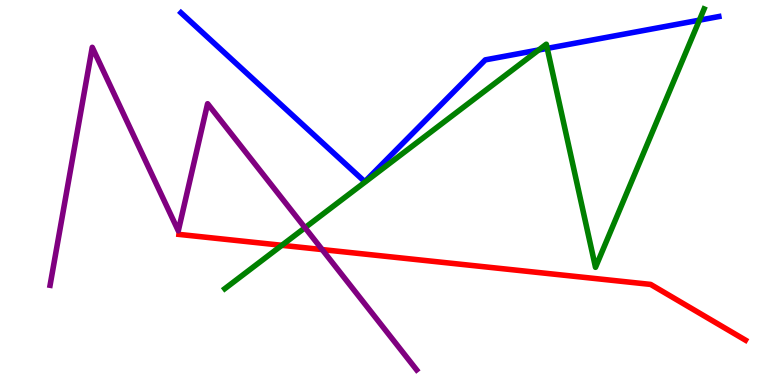[{'lines': ['blue', 'red'], 'intersections': []}, {'lines': ['green', 'red'], 'intersections': [{'x': 3.64, 'y': 3.63}]}, {'lines': ['purple', 'red'], 'intersections': [{'x': 4.16, 'y': 3.52}]}, {'lines': ['blue', 'green'], 'intersections': [{'x': 6.95, 'y': 8.7}, {'x': 7.06, 'y': 8.74}, {'x': 9.02, 'y': 9.48}]}, {'lines': ['blue', 'purple'], 'intersections': []}, {'lines': ['green', 'purple'], 'intersections': [{'x': 3.94, 'y': 4.09}]}]